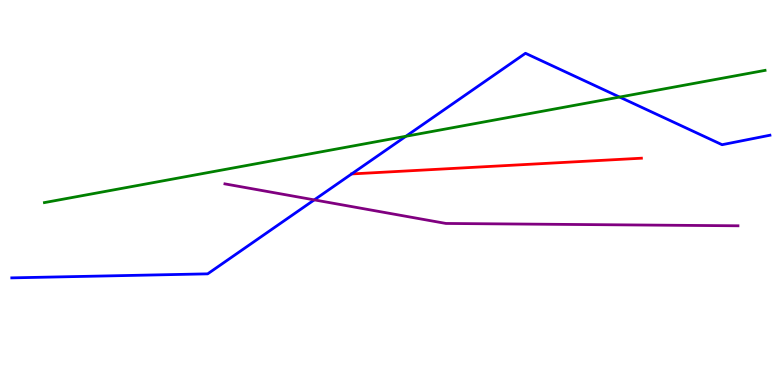[{'lines': ['blue', 'red'], 'intersections': []}, {'lines': ['green', 'red'], 'intersections': []}, {'lines': ['purple', 'red'], 'intersections': []}, {'lines': ['blue', 'green'], 'intersections': [{'x': 5.24, 'y': 6.46}, {'x': 7.99, 'y': 7.48}]}, {'lines': ['blue', 'purple'], 'intersections': [{'x': 4.05, 'y': 4.81}]}, {'lines': ['green', 'purple'], 'intersections': []}]